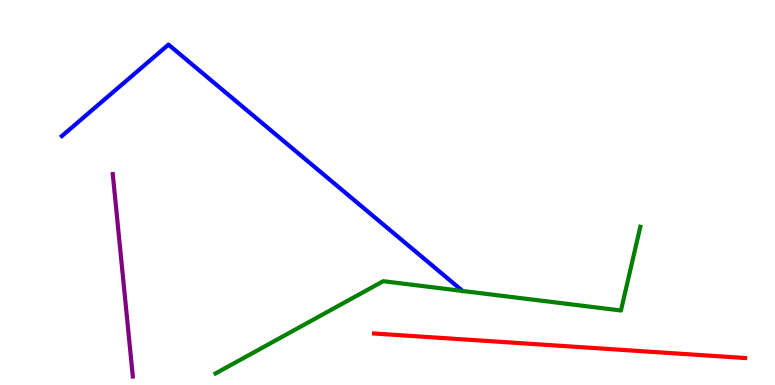[{'lines': ['blue', 'red'], 'intersections': []}, {'lines': ['green', 'red'], 'intersections': []}, {'lines': ['purple', 'red'], 'intersections': []}, {'lines': ['blue', 'green'], 'intersections': []}, {'lines': ['blue', 'purple'], 'intersections': []}, {'lines': ['green', 'purple'], 'intersections': []}]